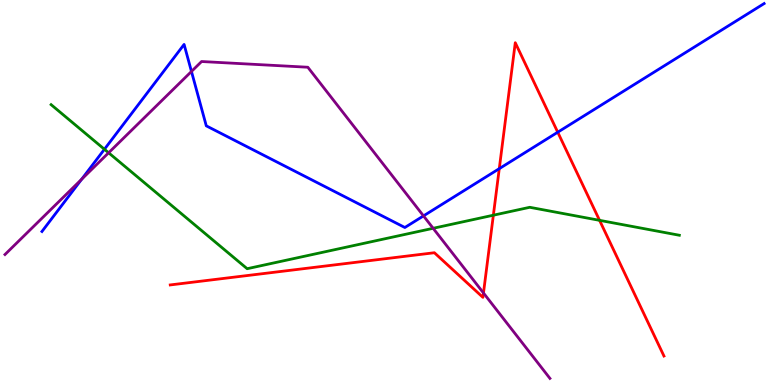[{'lines': ['blue', 'red'], 'intersections': [{'x': 6.44, 'y': 5.62}, {'x': 7.2, 'y': 6.57}]}, {'lines': ['green', 'red'], 'intersections': [{'x': 6.37, 'y': 4.41}, {'x': 7.74, 'y': 4.28}]}, {'lines': ['purple', 'red'], 'intersections': [{'x': 6.24, 'y': 2.39}]}, {'lines': ['blue', 'green'], 'intersections': [{'x': 1.35, 'y': 6.12}]}, {'lines': ['blue', 'purple'], 'intersections': [{'x': 1.05, 'y': 5.34}, {'x': 2.47, 'y': 8.14}, {'x': 5.46, 'y': 4.39}]}, {'lines': ['green', 'purple'], 'intersections': [{'x': 1.4, 'y': 6.03}, {'x': 5.59, 'y': 4.07}]}]